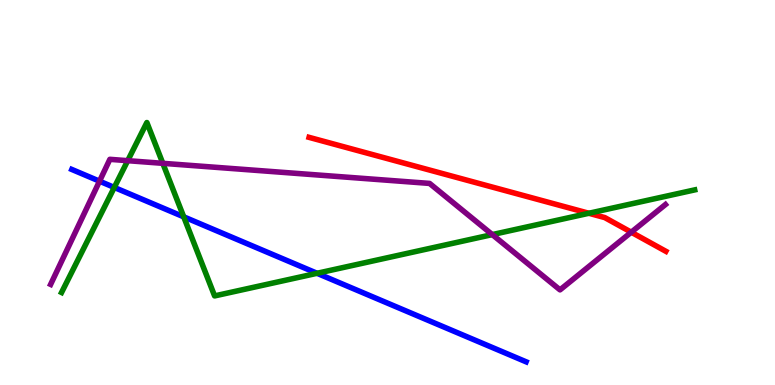[{'lines': ['blue', 'red'], 'intersections': []}, {'lines': ['green', 'red'], 'intersections': [{'x': 7.6, 'y': 4.46}]}, {'lines': ['purple', 'red'], 'intersections': [{'x': 8.15, 'y': 3.97}]}, {'lines': ['blue', 'green'], 'intersections': [{'x': 1.47, 'y': 5.13}, {'x': 2.37, 'y': 4.37}, {'x': 4.09, 'y': 2.9}]}, {'lines': ['blue', 'purple'], 'intersections': [{'x': 1.28, 'y': 5.29}]}, {'lines': ['green', 'purple'], 'intersections': [{'x': 1.65, 'y': 5.83}, {'x': 2.1, 'y': 5.76}, {'x': 6.35, 'y': 3.91}]}]